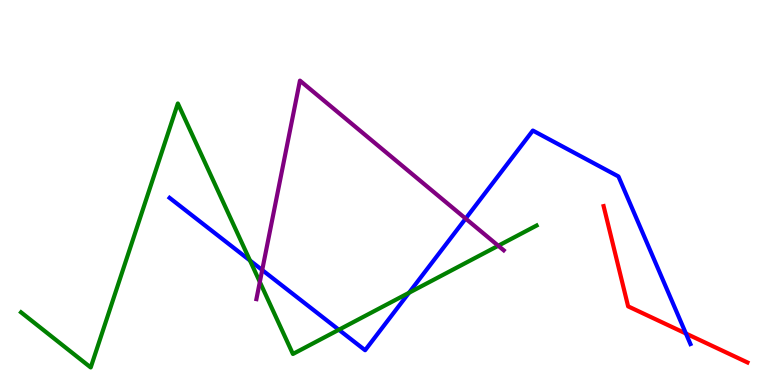[{'lines': ['blue', 'red'], 'intersections': [{'x': 8.85, 'y': 1.34}]}, {'lines': ['green', 'red'], 'intersections': []}, {'lines': ['purple', 'red'], 'intersections': []}, {'lines': ['blue', 'green'], 'intersections': [{'x': 3.23, 'y': 3.23}, {'x': 4.37, 'y': 1.43}, {'x': 5.28, 'y': 2.39}]}, {'lines': ['blue', 'purple'], 'intersections': [{'x': 3.38, 'y': 2.99}, {'x': 6.01, 'y': 4.32}]}, {'lines': ['green', 'purple'], 'intersections': [{'x': 3.35, 'y': 2.68}, {'x': 6.43, 'y': 3.62}]}]